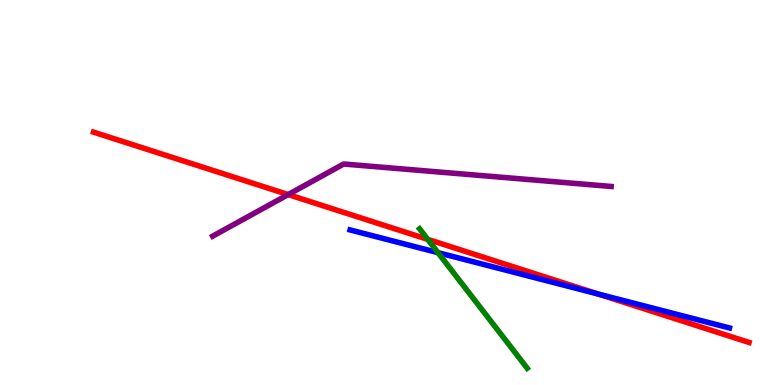[{'lines': ['blue', 'red'], 'intersections': [{'x': 7.72, 'y': 2.36}]}, {'lines': ['green', 'red'], 'intersections': [{'x': 5.52, 'y': 3.78}]}, {'lines': ['purple', 'red'], 'intersections': [{'x': 3.72, 'y': 4.95}]}, {'lines': ['blue', 'green'], 'intersections': [{'x': 5.65, 'y': 3.44}]}, {'lines': ['blue', 'purple'], 'intersections': []}, {'lines': ['green', 'purple'], 'intersections': []}]